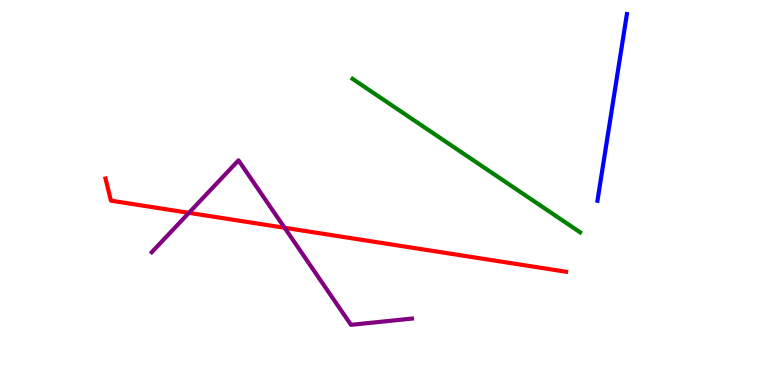[{'lines': ['blue', 'red'], 'intersections': []}, {'lines': ['green', 'red'], 'intersections': []}, {'lines': ['purple', 'red'], 'intersections': [{'x': 2.44, 'y': 4.47}, {'x': 3.67, 'y': 4.08}]}, {'lines': ['blue', 'green'], 'intersections': []}, {'lines': ['blue', 'purple'], 'intersections': []}, {'lines': ['green', 'purple'], 'intersections': []}]